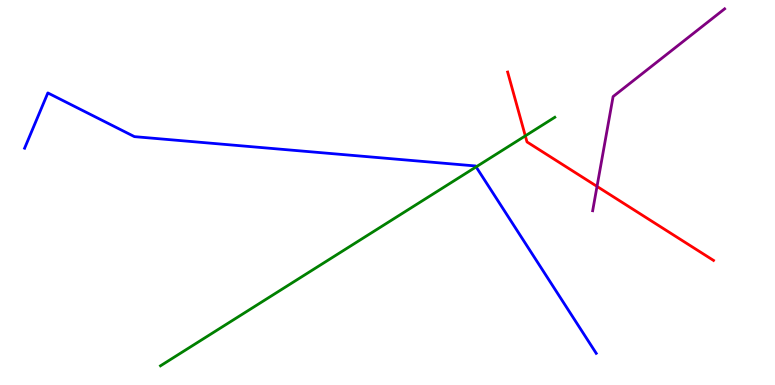[{'lines': ['blue', 'red'], 'intersections': []}, {'lines': ['green', 'red'], 'intersections': [{'x': 6.78, 'y': 6.47}]}, {'lines': ['purple', 'red'], 'intersections': [{'x': 7.7, 'y': 5.16}]}, {'lines': ['blue', 'green'], 'intersections': [{'x': 6.14, 'y': 5.67}]}, {'lines': ['blue', 'purple'], 'intersections': []}, {'lines': ['green', 'purple'], 'intersections': []}]